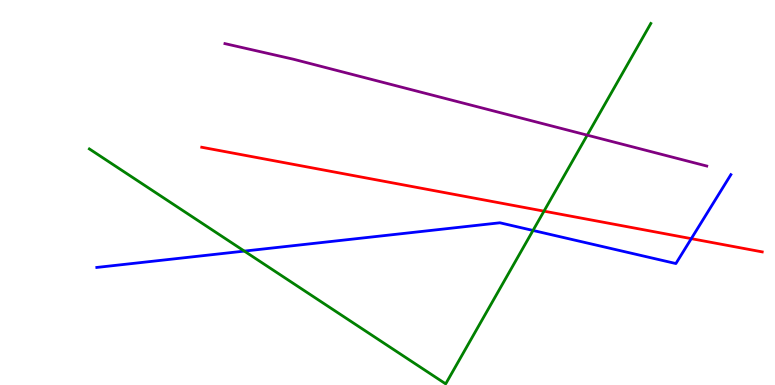[{'lines': ['blue', 'red'], 'intersections': [{'x': 8.92, 'y': 3.8}]}, {'lines': ['green', 'red'], 'intersections': [{'x': 7.02, 'y': 4.52}]}, {'lines': ['purple', 'red'], 'intersections': []}, {'lines': ['blue', 'green'], 'intersections': [{'x': 3.15, 'y': 3.48}, {'x': 6.88, 'y': 4.01}]}, {'lines': ['blue', 'purple'], 'intersections': []}, {'lines': ['green', 'purple'], 'intersections': [{'x': 7.58, 'y': 6.49}]}]